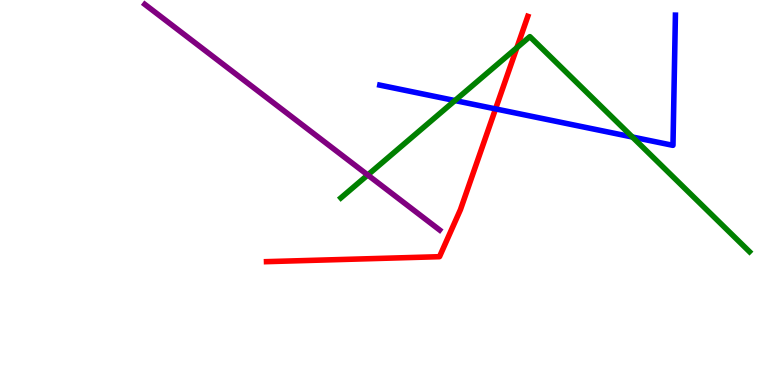[{'lines': ['blue', 'red'], 'intersections': [{'x': 6.39, 'y': 7.17}]}, {'lines': ['green', 'red'], 'intersections': [{'x': 6.67, 'y': 8.76}]}, {'lines': ['purple', 'red'], 'intersections': []}, {'lines': ['blue', 'green'], 'intersections': [{'x': 5.87, 'y': 7.39}, {'x': 8.16, 'y': 6.44}]}, {'lines': ['blue', 'purple'], 'intersections': []}, {'lines': ['green', 'purple'], 'intersections': [{'x': 4.75, 'y': 5.45}]}]